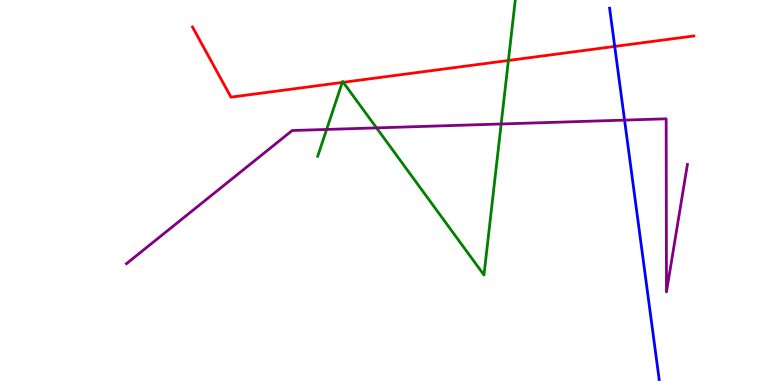[{'lines': ['blue', 'red'], 'intersections': [{'x': 7.93, 'y': 8.79}]}, {'lines': ['green', 'red'], 'intersections': [{'x': 4.42, 'y': 7.86}, {'x': 4.43, 'y': 7.86}, {'x': 6.56, 'y': 8.43}]}, {'lines': ['purple', 'red'], 'intersections': []}, {'lines': ['blue', 'green'], 'intersections': []}, {'lines': ['blue', 'purple'], 'intersections': [{'x': 8.06, 'y': 6.88}]}, {'lines': ['green', 'purple'], 'intersections': [{'x': 4.21, 'y': 6.64}, {'x': 4.86, 'y': 6.68}, {'x': 6.47, 'y': 6.78}]}]